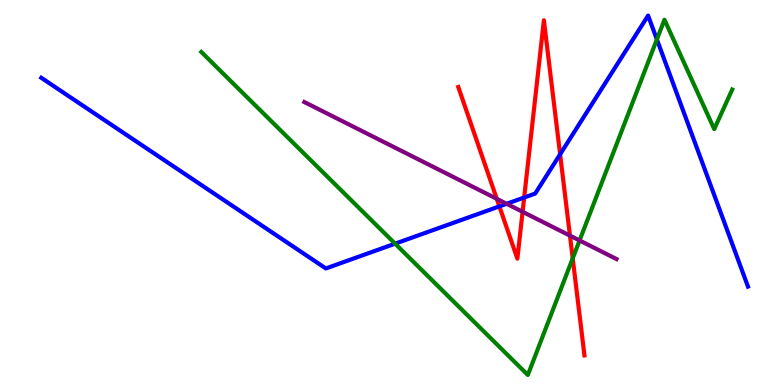[{'lines': ['blue', 'red'], 'intersections': [{'x': 6.44, 'y': 4.64}, {'x': 6.76, 'y': 4.87}, {'x': 7.23, 'y': 5.99}]}, {'lines': ['green', 'red'], 'intersections': [{'x': 7.39, 'y': 3.29}]}, {'lines': ['purple', 'red'], 'intersections': [{'x': 6.41, 'y': 4.84}, {'x': 6.74, 'y': 4.5}, {'x': 7.35, 'y': 3.88}]}, {'lines': ['blue', 'green'], 'intersections': [{'x': 5.1, 'y': 3.67}, {'x': 8.48, 'y': 8.98}]}, {'lines': ['blue', 'purple'], 'intersections': [{'x': 6.54, 'y': 4.71}]}, {'lines': ['green', 'purple'], 'intersections': [{'x': 7.48, 'y': 3.75}]}]